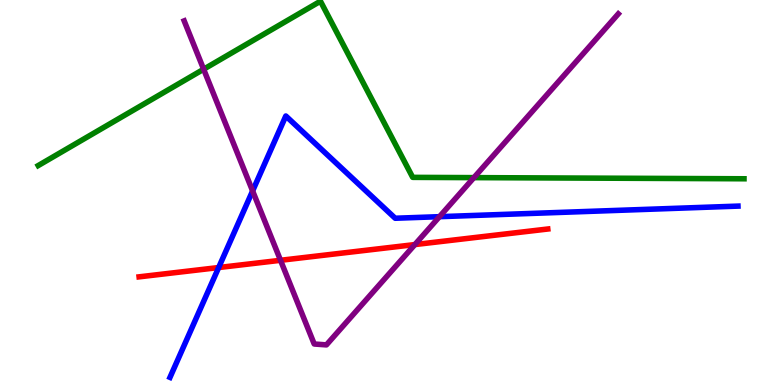[{'lines': ['blue', 'red'], 'intersections': [{'x': 2.82, 'y': 3.05}]}, {'lines': ['green', 'red'], 'intersections': []}, {'lines': ['purple', 'red'], 'intersections': [{'x': 3.62, 'y': 3.24}, {'x': 5.35, 'y': 3.65}]}, {'lines': ['blue', 'green'], 'intersections': []}, {'lines': ['blue', 'purple'], 'intersections': [{'x': 3.26, 'y': 5.04}, {'x': 5.67, 'y': 4.37}]}, {'lines': ['green', 'purple'], 'intersections': [{'x': 2.63, 'y': 8.2}, {'x': 6.11, 'y': 5.39}]}]